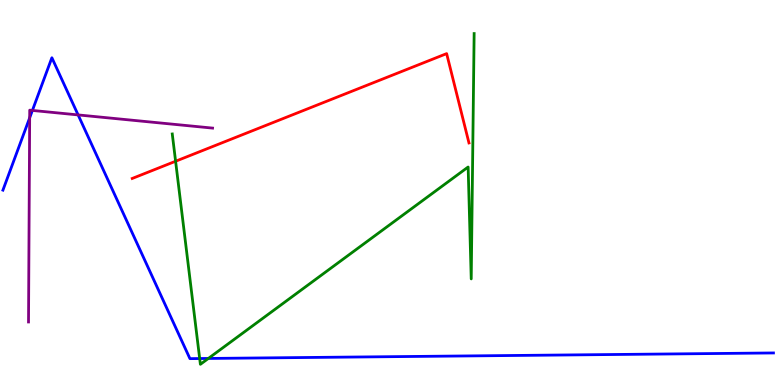[{'lines': ['blue', 'red'], 'intersections': []}, {'lines': ['green', 'red'], 'intersections': [{'x': 2.27, 'y': 5.81}]}, {'lines': ['purple', 'red'], 'intersections': []}, {'lines': ['blue', 'green'], 'intersections': [{'x': 2.58, 'y': 0.687}, {'x': 2.69, 'y': 0.69}]}, {'lines': ['blue', 'purple'], 'intersections': [{'x': 0.383, 'y': 6.94}, {'x': 0.418, 'y': 7.13}, {'x': 1.01, 'y': 7.02}]}, {'lines': ['green', 'purple'], 'intersections': []}]